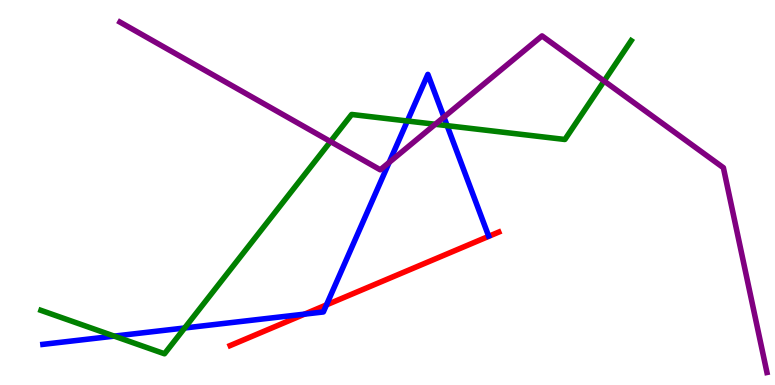[{'lines': ['blue', 'red'], 'intersections': [{'x': 3.93, 'y': 1.84}, {'x': 4.21, 'y': 2.08}]}, {'lines': ['green', 'red'], 'intersections': []}, {'lines': ['purple', 'red'], 'intersections': []}, {'lines': ['blue', 'green'], 'intersections': [{'x': 1.47, 'y': 1.27}, {'x': 2.38, 'y': 1.48}, {'x': 5.26, 'y': 6.86}, {'x': 5.77, 'y': 6.74}]}, {'lines': ['blue', 'purple'], 'intersections': [{'x': 5.02, 'y': 5.78}, {'x': 5.73, 'y': 6.96}]}, {'lines': ['green', 'purple'], 'intersections': [{'x': 4.26, 'y': 6.32}, {'x': 5.62, 'y': 6.77}, {'x': 7.79, 'y': 7.9}]}]